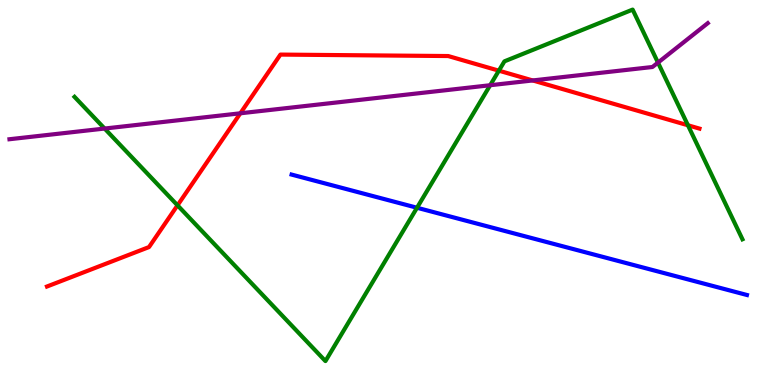[{'lines': ['blue', 'red'], 'intersections': []}, {'lines': ['green', 'red'], 'intersections': [{'x': 2.29, 'y': 4.67}, {'x': 6.44, 'y': 8.16}, {'x': 8.88, 'y': 6.75}]}, {'lines': ['purple', 'red'], 'intersections': [{'x': 3.1, 'y': 7.06}, {'x': 6.87, 'y': 7.91}]}, {'lines': ['blue', 'green'], 'intersections': [{'x': 5.38, 'y': 4.6}]}, {'lines': ['blue', 'purple'], 'intersections': []}, {'lines': ['green', 'purple'], 'intersections': [{'x': 1.35, 'y': 6.66}, {'x': 6.32, 'y': 7.79}, {'x': 8.49, 'y': 8.37}]}]